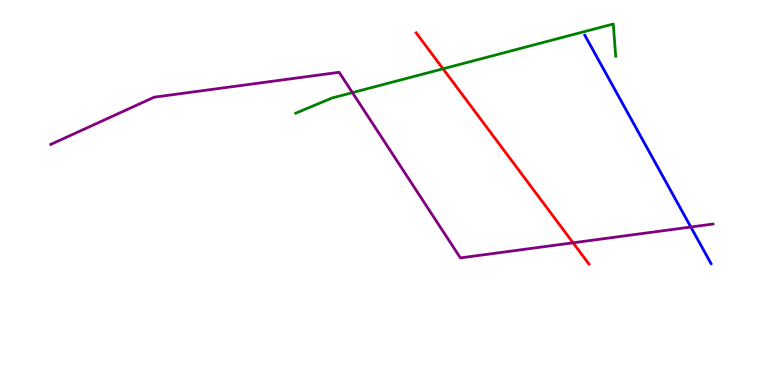[{'lines': ['blue', 'red'], 'intersections': []}, {'lines': ['green', 'red'], 'intersections': [{'x': 5.72, 'y': 8.21}]}, {'lines': ['purple', 'red'], 'intersections': [{'x': 7.39, 'y': 3.69}]}, {'lines': ['blue', 'green'], 'intersections': []}, {'lines': ['blue', 'purple'], 'intersections': [{'x': 8.91, 'y': 4.1}]}, {'lines': ['green', 'purple'], 'intersections': [{'x': 4.55, 'y': 7.59}]}]